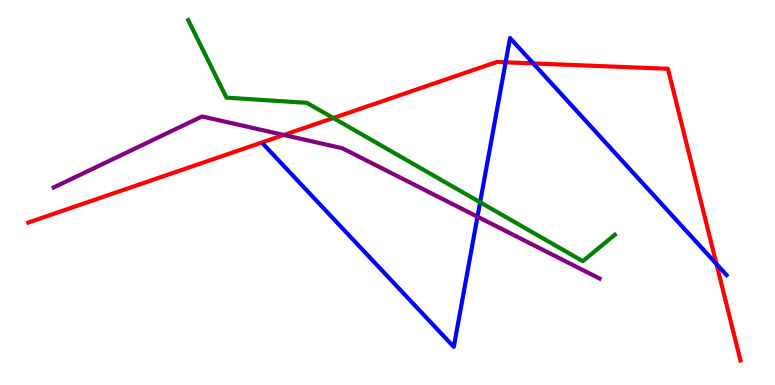[{'lines': ['blue', 'red'], 'intersections': [{'x': 6.52, 'y': 8.38}, {'x': 6.88, 'y': 8.35}, {'x': 9.24, 'y': 3.14}]}, {'lines': ['green', 'red'], 'intersections': [{'x': 4.3, 'y': 6.93}]}, {'lines': ['purple', 'red'], 'intersections': [{'x': 3.66, 'y': 6.49}]}, {'lines': ['blue', 'green'], 'intersections': [{'x': 6.2, 'y': 4.75}]}, {'lines': ['blue', 'purple'], 'intersections': [{'x': 6.16, 'y': 4.37}]}, {'lines': ['green', 'purple'], 'intersections': []}]